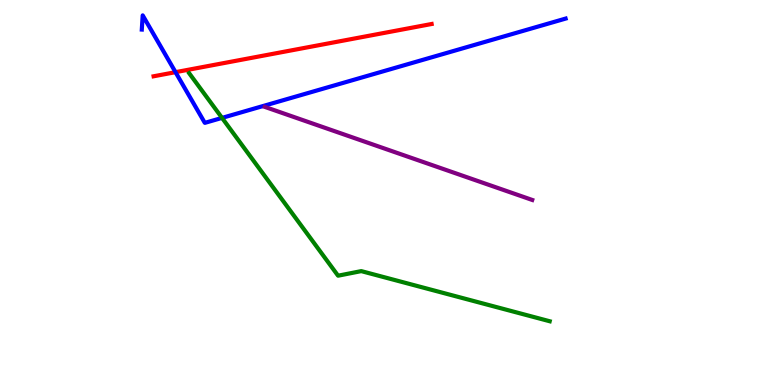[{'lines': ['blue', 'red'], 'intersections': [{'x': 2.26, 'y': 8.13}]}, {'lines': ['green', 'red'], 'intersections': []}, {'lines': ['purple', 'red'], 'intersections': []}, {'lines': ['blue', 'green'], 'intersections': [{'x': 2.86, 'y': 6.94}]}, {'lines': ['blue', 'purple'], 'intersections': []}, {'lines': ['green', 'purple'], 'intersections': []}]